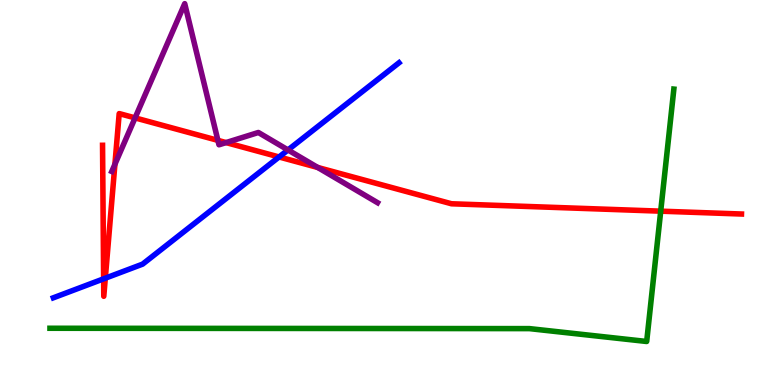[{'lines': ['blue', 'red'], 'intersections': [{'x': 1.34, 'y': 2.76}, {'x': 1.36, 'y': 2.77}, {'x': 3.6, 'y': 5.92}]}, {'lines': ['green', 'red'], 'intersections': [{'x': 8.53, 'y': 4.52}]}, {'lines': ['purple', 'red'], 'intersections': [{'x': 1.48, 'y': 5.73}, {'x': 1.74, 'y': 6.94}, {'x': 2.81, 'y': 6.35}, {'x': 2.92, 'y': 6.3}, {'x': 4.1, 'y': 5.65}]}, {'lines': ['blue', 'green'], 'intersections': []}, {'lines': ['blue', 'purple'], 'intersections': [{'x': 3.72, 'y': 6.11}]}, {'lines': ['green', 'purple'], 'intersections': []}]